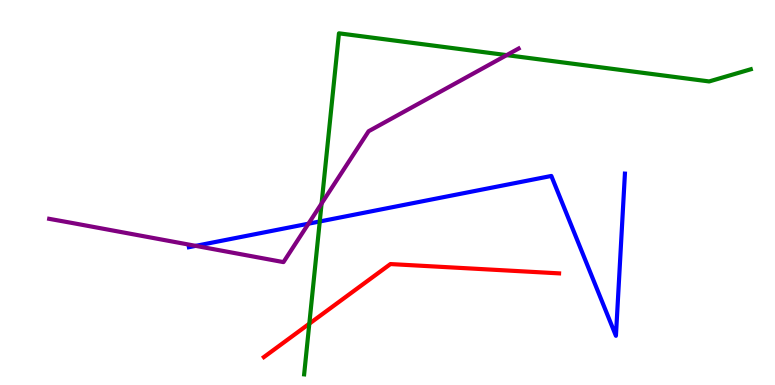[{'lines': ['blue', 'red'], 'intersections': []}, {'lines': ['green', 'red'], 'intersections': [{'x': 3.99, 'y': 1.59}]}, {'lines': ['purple', 'red'], 'intersections': []}, {'lines': ['blue', 'green'], 'intersections': [{'x': 4.13, 'y': 4.25}]}, {'lines': ['blue', 'purple'], 'intersections': [{'x': 2.53, 'y': 3.61}, {'x': 3.98, 'y': 4.19}]}, {'lines': ['green', 'purple'], 'intersections': [{'x': 4.15, 'y': 4.71}, {'x': 6.54, 'y': 8.57}]}]